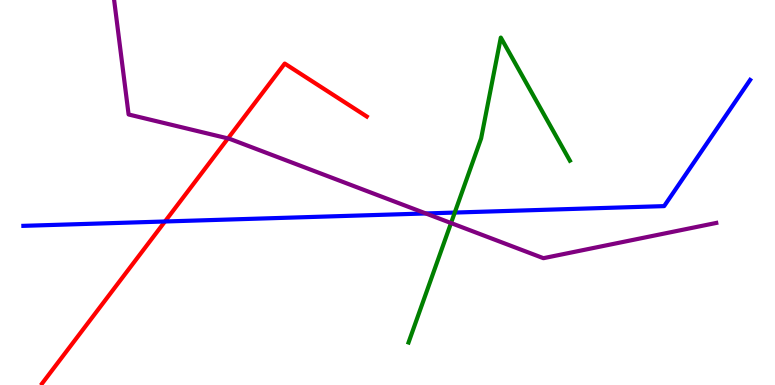[{'lines': ['blue', 'red'], 'intersections': [{'x': 2.13, 'y': 4.25}]}, {'lines': ['green', 'red'], 'intersections': []}, {'lines': ['purple', 'red'], 'intersections': [{'x': 2.94, 'y': 6.4}]}, {'lines': ['blue', 'green'], 'intersections': [{'x': 5.87, 'y': 4.48}]}, {'lines': ['blue', 'purple'], 'intersections': [{'x': 5.49, 'y': 4.46}]}, {'lines': ['green', 'purple'], 'intersections': [{'x': 5.82, 'y': 4.21}]}]